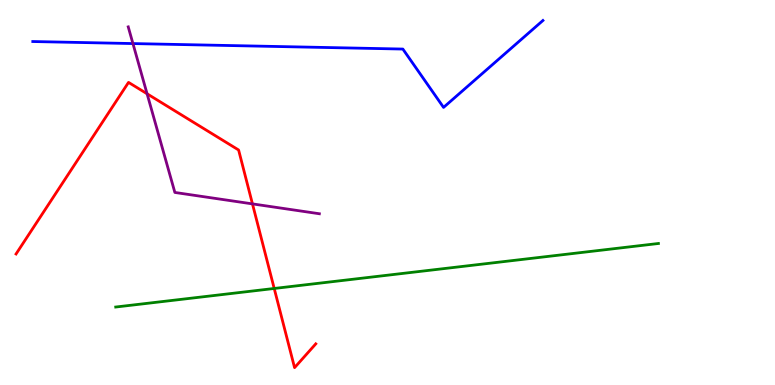[{'lines': ['blue', 'red'], 'intersections': []}, {'lines': ['green', 'red'], 'intersections': [{'x': 3.54, 'y': 2.51}]}, {'lines': ['purple', 'red'], 'intersections': [{'x': 1.9, 'y': 7.56}, {'x': 3.26, 'y': 4.7}]}, {'lines': ['blue', 'green'], 'intersections': []}, {'lines': ['blue', 'purple'], 'intersections': [{'x': 1.72, 'y': 8.87}]}, {'lines': ['green', 'purple'], 'intersections': []}]